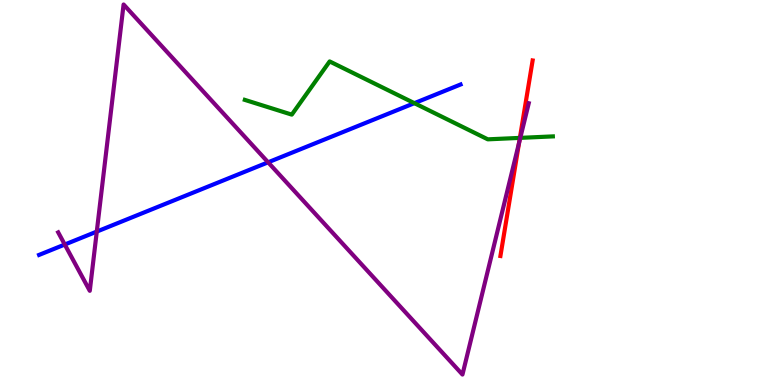[{'lines': ['blue', 'red'], 'intersections': []}, {'lines': ['green', 'red'], 'intersections': [{'x': 6.71, 'y': 6.42}]}, {'lines': ['purple', 'red'], 'intersections': [{'x': 6.7, 'y': 6.29}]}, {'lines': ['blue', 'green'], 'intersections': [{'x': 5.35, 'y': 7.32}]}, {'lines': ['blue', 'purple'], 'intersections': [{'x': 0.836, 'y': 3.65}, {'x': 1.25, 'y': 3.98}, {'x': 3.46, 'y': 5.78}]}, {'lines': ['green', 'purple'], 'intersections': [{'x': 6.71, 'y': 6.42}]}]